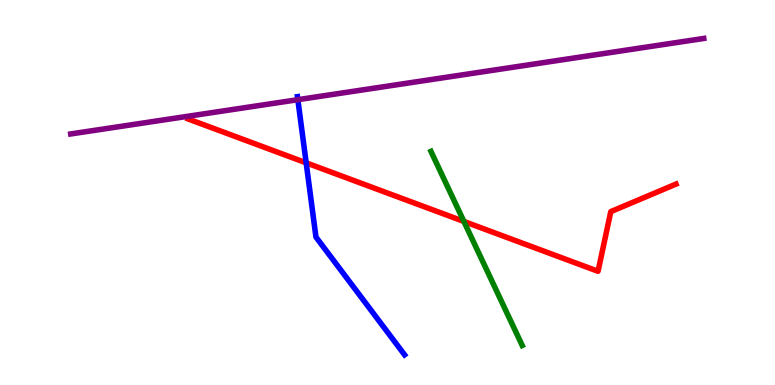[{'lines': ['blue', 'red'], 'intersections': [{'x': 3.95, 'y': 5.77}]}, {'lines': ['green', 'red'], 'intersections': [{'x': 5.99, 'y': 4.25}]}, {'lines': ['purple', 'red'], 'intersections': []}, {'lines': ['blue', 'green'], 'intersections': []}, {'lines': ['blue', 'purple'], 'intersections': [{'x': 3.84, 'y': 7.41}]}, {'lines': ['green', 'purple'], 'intersections': []}]